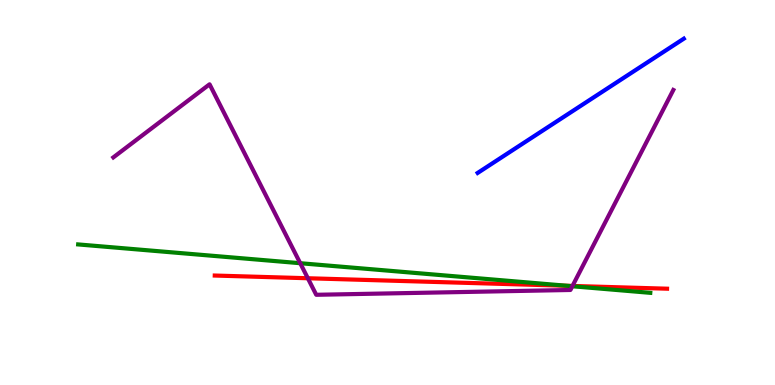[{'lines': ['blue', 'red'], 'intersections': []}, {'lines': ['green', 'red'], 'intersections': [{'x': 7.32, 'y': 2.58}]}, {'lines': ['purple', 'red'], 'intersections': [{'x': 3.97, 'y': 2.77}, {'x': 7.39, 'y': 2.57}]}, {'lines': ['blue', 'green'], 'intersections': []}, {'lines': ['blue', 'purple'], 'intersections': []}, {'lines': ['green', 'purple'], 'intersections': [{'x': 3.87, 'y': 3.16}, {'x': 7.39, 'y': 2.57}]}]